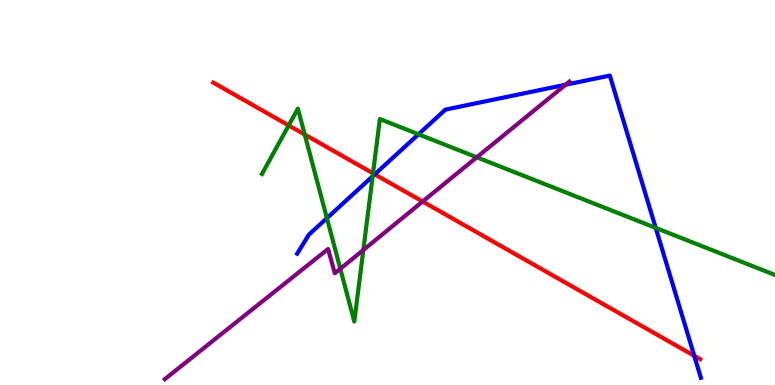[{'lines': ['blue', 'red'], 'intersections': [{'x': 4.84, 'y': 5.47}, {'x': 8.96, 'y': 0.758}]}, {'lines': ['green', 'red'], 'intersections': [{'x': 3.72, 'y': 6.74}, {'x': 3.93, 'y': 6.5}, {'x': 4.81, 'y': 5.5}]}, {'lines': ['purple', 'red'], 'intersections': [{'x': 5.45, 'y': 4.77}]}, {'lines': ['blue', 'green'], 'intersections': [{'x': 4.22, 'y': 4.33}, {'x': 4.81, 'y': 5.42}, {'x': 5.4, 'y': 6.51}, {'x': 8.46, 'y': 4.08}]}, {'lines': ['blue', 'purple'], 'intersections': [{'x': 7.3, 'y': 7.8}]}, {'lines': ['green', 'purple'], 'intersections': [{'x': 4.39, 'y': 3.02}, {'x': 4.69, 'y': 3.51}, {'x': 6.15, 'y': 5.91}]}]